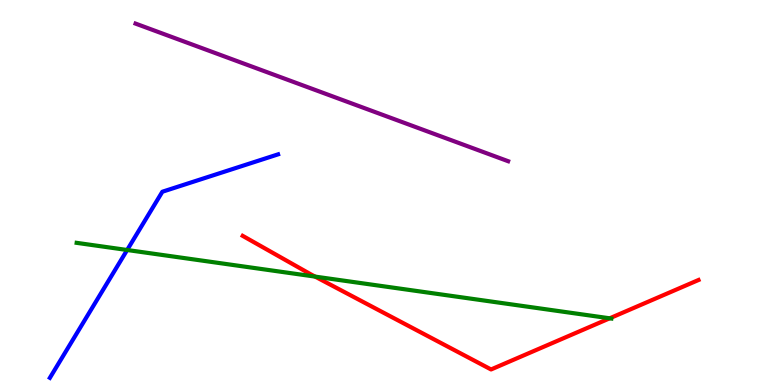[{'lines': ['blue', 'red'], 'intersections': []}, {'lines': ['green', 'red'], 'intersections': [{'x': 4.07, 'y': 2.82}, {'x': 7.87, 'y': 1.73}]}, {'lines': ['purple', 'red'], 'intersections': []}, {'lines': ['blue', 'green'], 'intersections': [{'x': 1.64, 'y': 3.51}]}, {'lines': ['blue', 'purple'], 'intersections': []}, {'lines': ['green', 'purple'], 'intersections': []}]